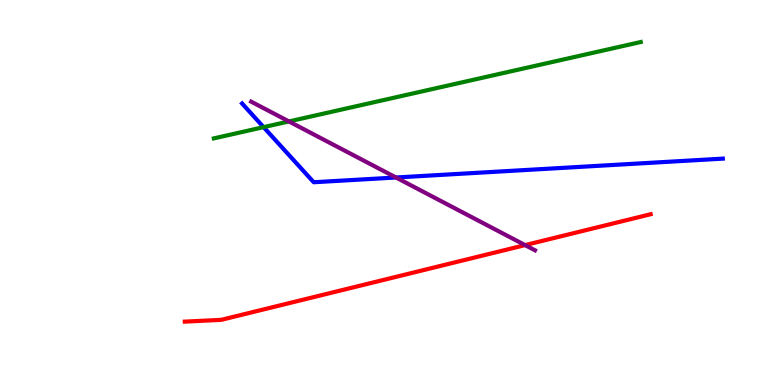[{'lines': ['blue', 'red'], 'intersections': []}, {'lines': ['green', 'red'], 'intersections': []}, {'lines': ['purple', 'red'], 'intersections': [{'x': 6.78, 'y': 3.63}]}, {'lines': ['blue', 'green'], 'intersections': [{'x': 3.4, 'y': 6.7}]}, {'lines': ['blue', 'purple'], 'intersections': [{'x': 5.11, 'y': 5.39}]}, {'lines': ['green', 'purple'], 'intersections': [{'x': 3.73, 'y': 6.85}]}]